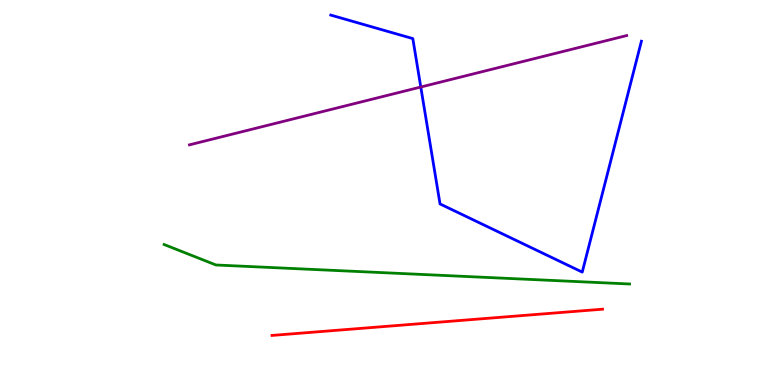[{'lines': ['blue', 'red'], 'intersections': []}, {'lines': ['green', 'red'], 'intersections': []}, {'lines': ['purple', 'red'], 'intersections': []}, {'lines': ['blue', 'green'], 'intersections': []}, {'lines': ['blue', 'purple'], 'intersections': [{'x': 5.43, 'y': 7.74}]}, {'lines': ['green', 'purple'], 'intersections': []}]